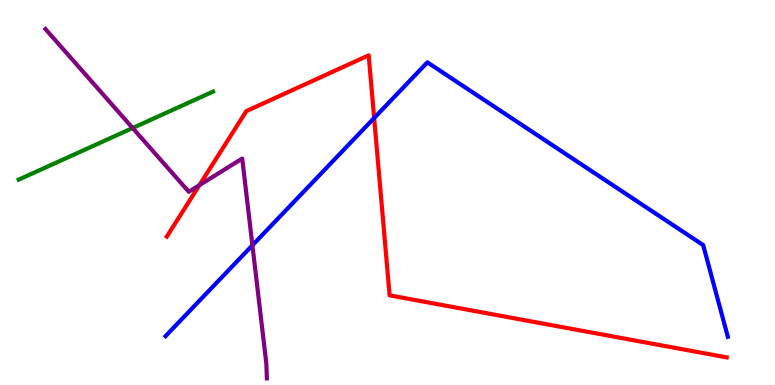[{'lines': ['blue', 'red'], 'intersections': [{'x': 4.83, 'y': 6.93}]}, {'lines': ['green', 'red'], 'intersections': []}, {'lines': ['purple', 'red'], 'intersections': [{'x': 2.57, 'y': 5.19}]}, {'lines': ['blue', 'green'], 'intersections': []}, {'lines': ['blue', 'purple'], 'intersections': [{'x': 3.26, 'y': 3.63}]}, {'lines': ['green', 'purple'], 'intersections': [{'x': 1.71, 'y': 6.67}]}]